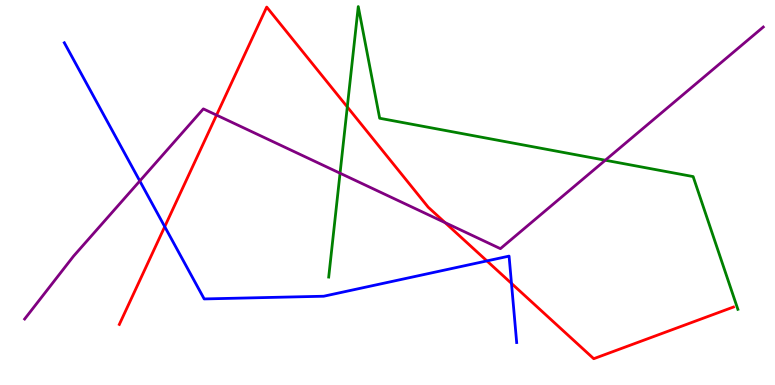[{'lines': ['blue', 'red'], 'intersections': [{'x': 2.13, 'y': 4.11}, {'x': 6.28, 'y': 3.22}, {'x': 6.6, 'y': 2.64}]}, {'lines': ['green', 'red'], 'intersections': [{'x': 4.48, 'y': 7.22}]}, {'lines': ['purple', 'red'], 'intersections': [{'x': 2.79, 'y': 7.01}, {'x': 5.74, 'y': 4.22}]}, {'lines': ['blue', 'green'], 'intersections': []}, {'lines': ['blue', 'purple'], 'intersections': [{'x': 1.8, 'y': 5.3}]}, {'lines': ['green', 'purple'], 'intersections': [{'x': 4.39, 'y': 5.5}, {'x': 7.81, 'y': 5.84}]}]